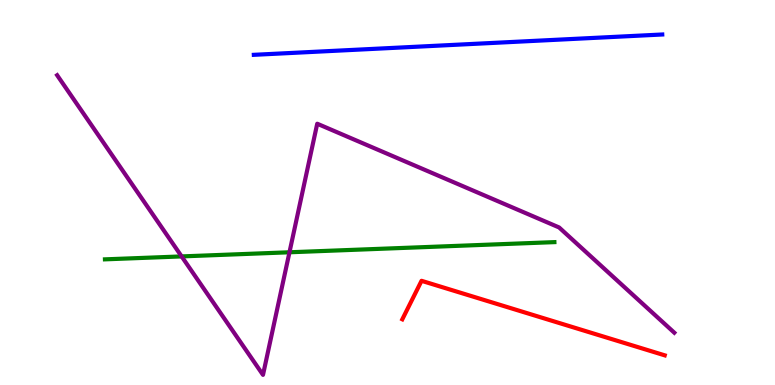[{'lines': ['blue', 'red'], 'intersections': []}, {'lines': ['green', 'red'], 'intersections': []}, {'lines': ['purple', 'red'], 'intersections': []}, {'lines': ['blue', 'green'], 'intersections': []}, {'lines': ['blue', 'purple'], 'intersections': []}, {'lines': ['green', 'purple'], 'intersections': [{'x': 2.34, 'y': 3.34}, {'x': 3.74, 'y': 3.45}]}]